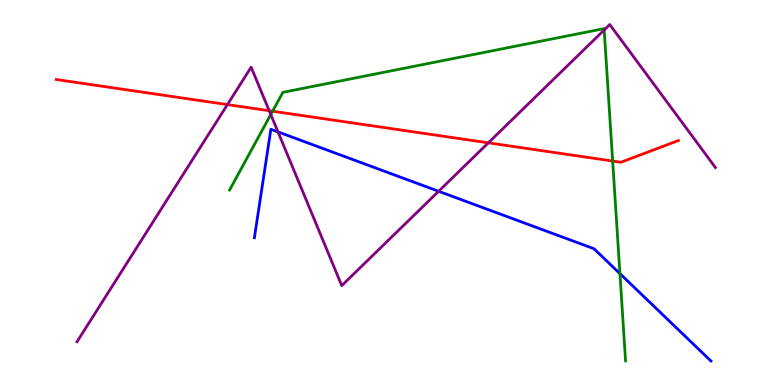[{'lines': ['blue', 'red'], 'intersections': []}, {'lines': ['green', 'red'], 'intersections': [{'x': 3.52, 'y': 7.11}, {'x': 7.91, 'y': 5.82}]}, {'lines': ['purple', 'red'], 'intersections': [{'x': 2.93, 'y': 7.28}, {'x': 3.47, 'y': 7.12}, {'x': 6.3, 'y': 6.29}]}, {'lines': ['blue', 'green'], 'intersections': [{'x': 8.0, 'y': 2.89}]}, {'lines': ['blue', 'purple'], 'intersections': [{'x': 3.59, 'y': 6.57}, {'x': 5.66, 'y': 5.03}]}, {'lines': ['green', 'purple'], 'intersections': [{'x': 3.49, 'y': 7.03}, {'x': 7.8, 'y': 9.22}]}]